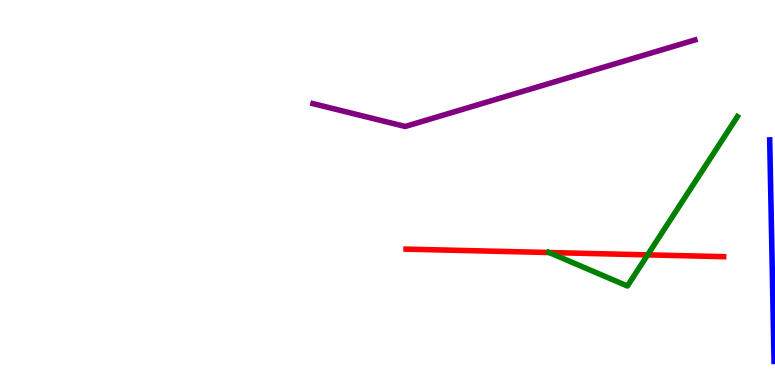[{'lines': ['blue', 'red'], 'intersections': []}, {'lines': ['green', 'red'], 'intersections': [{'x': 7.09, 'y': 3.44}, {'x': 8.36, 'y': 3.38}]}, {'lines': ['purple', 'red'], 'intersections': []}, {'lines': ['blue', 'green'], 'intersections': []}, {'lines': ['blue', 'purple'], 'intersections': []}, {'lines': ['green', 'purple'], 'intersections': []}]